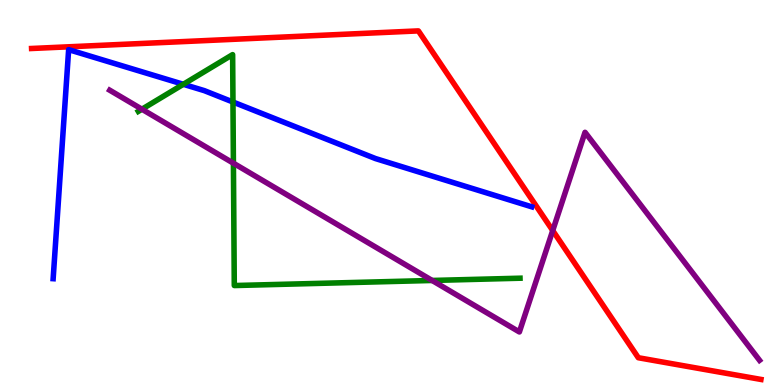[{'lines': ['blue', 'red'], 'intersections': []}, {'lines': ['green', 'red'], 'intersections': []}, {'lines': ['purple', 'red'], 'intersections': [{'x': 7.13, 'y': 4.01}]}, {'lines': ['blue', 'green'], 'intersections': [{'x': 2.37, 'y': 7.81}, {'x': 3.01, 'y': 7.35}]}, {'lines': ['blue', 'purple'], 'intersections': []}, {'lines': ['green', 'purple'], 'intersections': [{'x': 1.83, 'y': 7.16}, {'x': 3.01, 'y': 5.76}, {'x': 5.58, 'y': 2.72}]}]